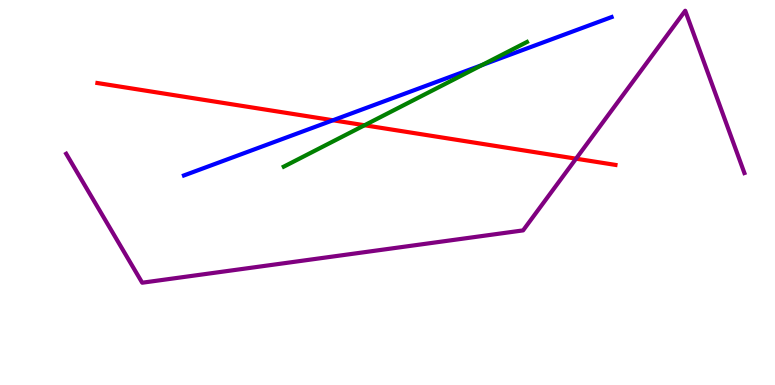[{'lines': ['blue', 'red'], 'intersections': [{'x': 4.3, 'y': 6.88}]}, {'lines': ['green', 'red'], 'intersections': [{'x': 4.7, 'y': 6.75}]}, {'lines': ['purple', 'red'], 'intersections': [{'x': 7.43, 'y': 5.88}]}, {'lines': ['blue', 'green'], 'intersections': [{'x': 6.22, 'y': 8.31}]}, {'lines': ['blue', 'purple'], 'intersections': []}, {'lines': ['green', 'purple'], 'intersections': []}]